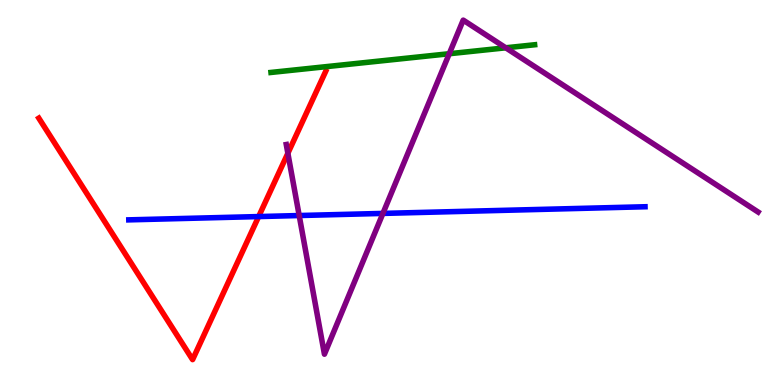[{'lines': ['blue', 'red'], 'intersections': [{'x': 3.34, 'y': 4.37}]}, {'lines': ['green', 'red'], 'intersections': []}, {'lines': ['purple', 'red'], 'intersections': [{'x': 3.71, 'y': 6.02}]}, {'lines': ['blue', 'green'], 'intersections': []}, {'lines': ['blue', 'purple'], 'intersections': [{'x': 3.86, 'y': 4.4}, {'x': 4.94, 'y': 4.46}]}, {'lines': ['green', 'purple'], 'intersections': [{'x': 5.8, 'y': 8.6}, {'x': 6.53, 'y': 8.76}]}]